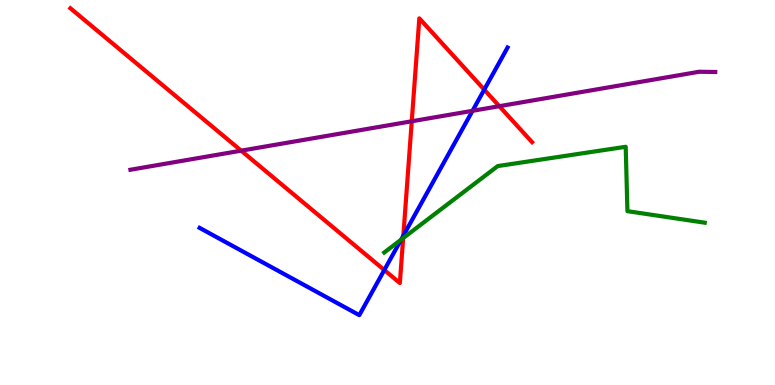[{'lines': ['blue', 'red'], 'intersections': [{'x': 4.96, 'y': 2.99}, {'x': 5.2, 'y': 3.88}, {'x': 6.25, 'y': 7.67}]}, {'lines': ['green', 'red'], 'intersections': [{'x': 5.2, 'y': 3.82}]}, {'lines': ['purple', 'red'], 'intersections': [{'x': 3.11, 'y': 6.09}, {'x': 5.31, 'y': 6.85}, {'x': 6.44, 'y': 7.24}]}, {'lines': ['blue', 'green'], 'intersections': [{'x': 5.18, 'y': 3.78}]}, {'lines': ['blue', 'purple'], 'intersections': [{'x': 6.1, 'y': 7.12}]}, {'lines': ['green', 'purple'], 'intersections': []}]